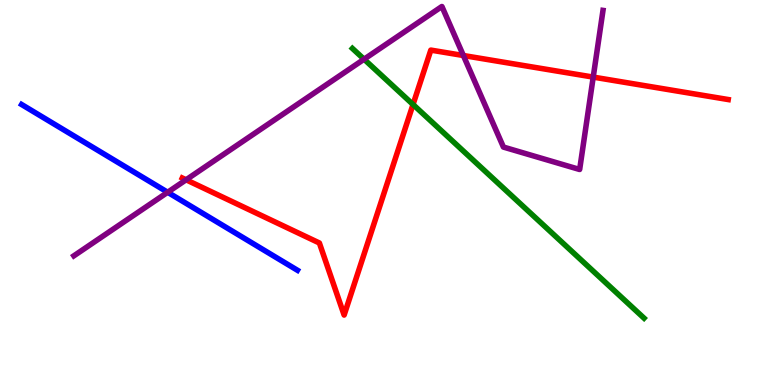[{'lines': ['blue', 'red'], 'intersections': []}, {'lines': ['green', 'red'], 'intersections': [{'x': 5.33, 'y': 7.29}]}, {'lines': ['purple', 'red'], 'intersections': [{'x': 2.4, 'y': 5.33}, {'x': 5.98, 'y': 8.56}, {'x': 7.65, 'y': 8.0}]}, {'lines': ['blue', 'green'], 'intersections': []}, {'lines': ['blue', 'purple'], 'intersections': [{'x': 2.16, 'y': 5.01}]}, {'lines': ['green', 'purple'], 'intersections': [{'x': 4.7, 'y': 8.46}]}]